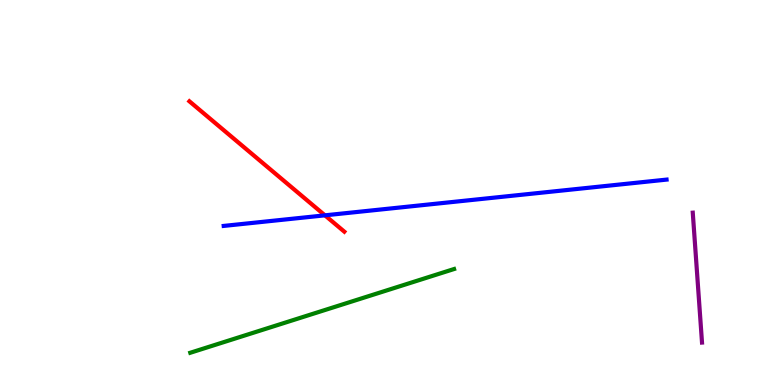[{'lines': ['blue', 'red'], 'intersections': [{'x': 4.19, 'y': 4.41}]}, {'lines': ['green', 'red'], 'intersections': []}, {'lines': ['purple', 'red'], 'intersections': []}, {'lines': ['blue', 'green'], 'intersections': []}, {'lines': ['blue', 'purple'], 'intersections': []}, {'lines': ['green', 'purple'], 'intersections': []}]